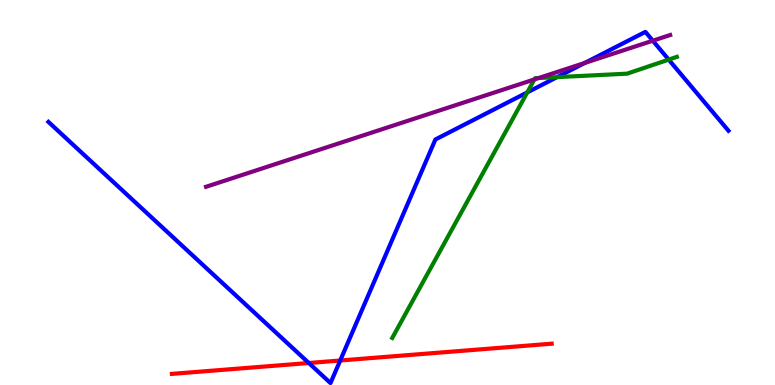[{'lines': ['blue', 'red'], 'intersections': [{'x': 3.98, 'y': 0.571}, {'x': 4.39, 'y': 0.636}]}, {'lines': ['green', 'red'], 'intersections': []}, {'lines': ['purple', 'red'], 'intersections': []}, {'lines': ['blue', 'green'], 'intersections': [{'x': 6.8, 'y': 7.6}, {'x': 7.19, 'y': 8.0}, {'x': 8.63, 'y': 8.45}]}, {'lines': ['blue', 'purple'], 'intersections': [{'x': 7.54, 'y': 8.36}, {'x': 8.42, 'y': 8.94}]}, {'lines': ['green', 'purple'], 'intersections': [{'x': 6.9, 'y': 7.94}, {'x': 6.95, 'y': 7.97}]}]